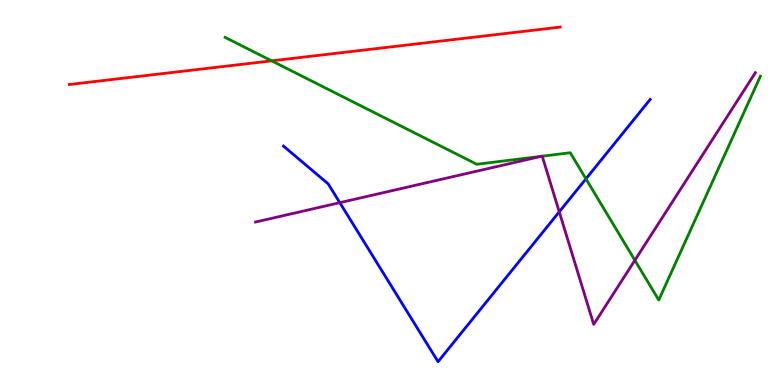[{'lines': ['blue', 'red'], 'intersections': []}, {'lines': ['green', 'red'], 'intersections': [{'x': 3.51, 'y': 8.42}]}, {'lines': ['purple', 'red'], 'intersections': []}, {'lines': ['blue', 'green'], 'intersections': [{'x': 7.56, 'y': 5.35}]}, {'lines': ['blue', 'purple'], 'intersections': [{'x': 4.38, 'y': 4.74}, {'x': 7.22, 'y': 4.5}]}, {'lines': ['green', 'purple'], 'intersections': [{'x': 6.99, 'y': 5.94}, {'x': 7.0, 'y': 5.94}, {'x': 8.19, 'y': 3.24}]}]